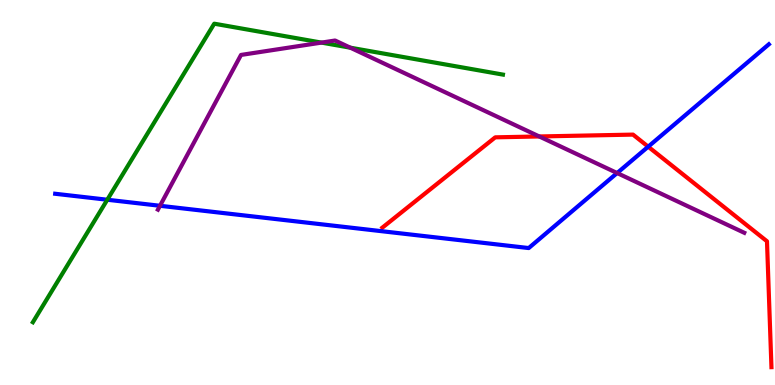[{'lines': ['blue', 'red'], 'intersections': [{'x': 8.36, 'y': 6.19}]}, {'lines': ['green', 'red'], 'intersections': []}, {'lines': ['purple', 'red'], 'intersections': [{'x': 6.96, 'y': 6.46}]}, {'lines': ['blue', 'green'], 'intersections': [{'x': 1.38, 'y': 4.81}]}, {'lines': ['blue', 'purple'], 'intersections': [{'x': 2.06, 'y': 4.66}, {'x': 7.96, 'y': 5.51}]}, {'lines': ['green', 'purple'], 'intersections': [{'x': 4.15, 'y': 8.89}, {'x': 4.52, 'y': 8.76}]}]